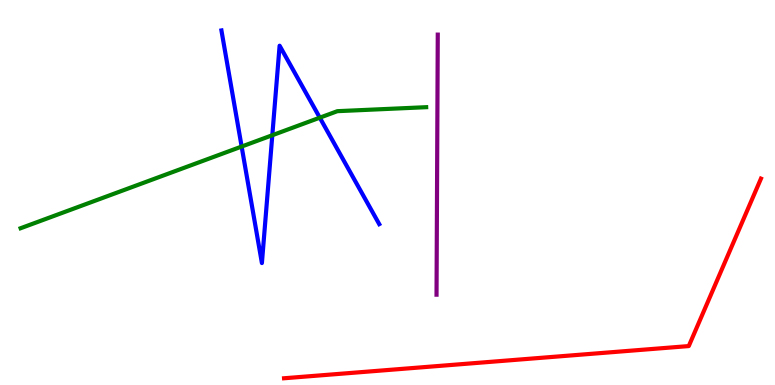[{'lines': ['blue', 'red'], 'intersections': []}, {'lines': ['green', 'red'], 'intersections': []}, {'lines': ['purple', 'red'], 'intersections': []}, {'lines': ['blue', 'green'], 'intersections': [{'x': 3.12, 'y': 6.19}, {'x': 3.51, 'y': 6.49}, {'x': 4.13, 'y': 6.94}]}, {'lines': ['blue', 'purple'], 'intersections': []}, {'lines': ['green', 'purple'], 'intersections': []}]